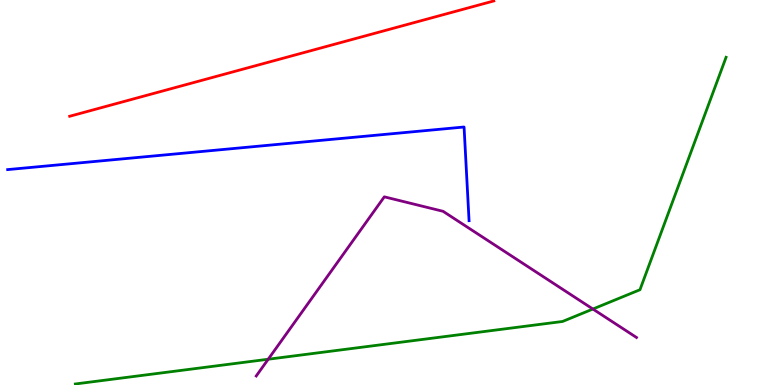[{'lines': ['blue', 'red'], 'intersections': []}, {'lines': ['green', 'red'], 'intersections': []}, {'lines': ['purple', 'red'], 'intersections': []}, {'lines': ['blue', 'green'], 'intersections': []}, {'lines': ['blue', 'purple'], 'intersections': []}, {'lines': ['green', 'purple'], 'intersections': [{'x': 3.46, 'y': 0.669}, {'x': 7.65, 'y': 1.97}]}]